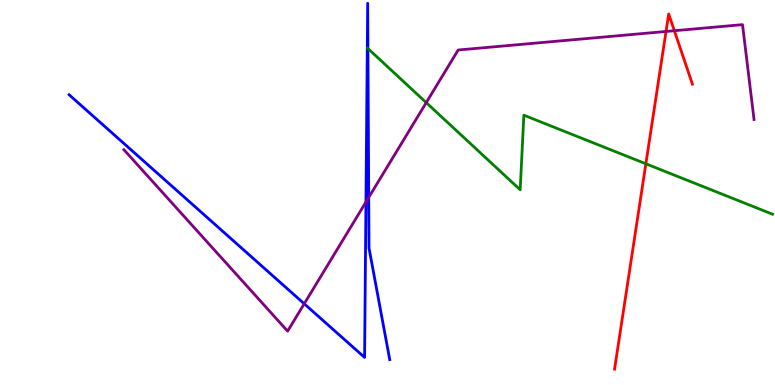[{'lines': ['blue', 'red'], 'intersections': []}, {'lines': ['green', 'red'], 'intersections': [{'x': 8.33, 'y': 5.75}]}, {'lines': ['purple', 'red'], 'intersections': [{'x': 8.59, 'y': 9.18}, {'x': 8.7, 'y': 9.2}]}, {'lines': ['blue', 'green'], 'intersections': [{'x': 4.75, 'y': 8.74}]}, {'lines': ['blue', 'purple'], 'intersections': [{'x': 3.93, 'y': 2.11}, {'x': 4.72, 'y': 4.75}, {'x': 4.76, 'y': 4.87}]}, {'lines': ['green', 'purple'], 'intersections': [{'x': 5.5, 'y': 7.33}]}]